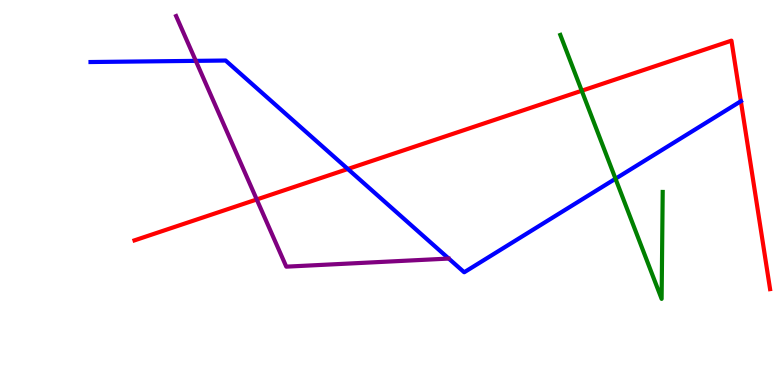[{'lines': ['blue', 'red'], 'intersections': [{'x': 4.49, 'y': 5.61}, {'x': 9.56, 'y': 7.37}]}, {'lines': ['green', 'red'], 'intersections': [{'x': 7.51, 'y': 7.64}]}, {'lines': ['purple', 'red'], 'intersections': [{'x': 3.31, 'y': 4.82}]}, {'lines': ['blue', 'green'], 'intersections': [{'x': 7.94, 'y': 5.36}]}, {'lines': ['blue', 'purple'], 'intersections': [{'x': 2.53, 'y': 8.42}]}, {'lines': ['green', 'purple'], 'intersections': []}]